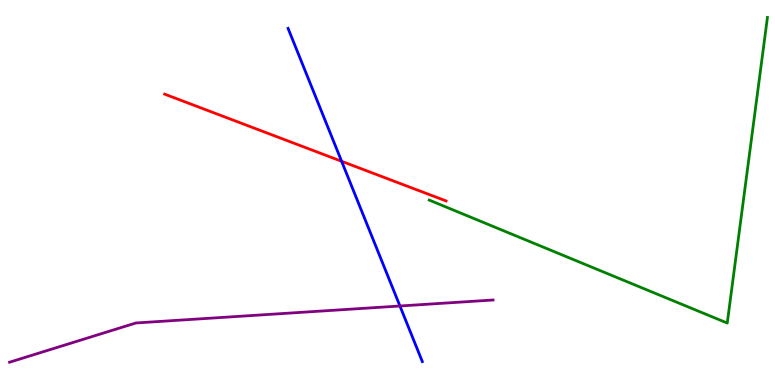[{'lines': ['blue', 'red'], 'intersections': [{'x': 4.41, 'y': 5.81}]}, {'lines': ['green', 'red'], 'intersections': []}, {'lines': ['purple', 'red'], 'intersections': []}, {'lines': ['blue', 'green'], 'intersections': []}, {'lines': ['blue', 'purple'], 'intersections': [{'x': 5.16, 'y': 2.05}]}, {'lines': ['green', 'purple'], 'intersections': []}]